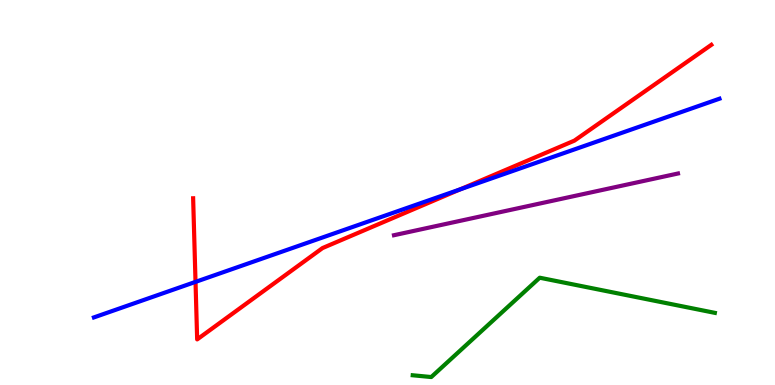[{'lines': ['blue', 'red'], 'intersections': [{'x': 2.52, 'y': 2.68}, {'x': 5.94, 'y': 5.08}]}, {'lines': ['green', 'red'], 'intersections': []}, {'lines': ['purple', 'red'], 'intersections': []}, {'lines': ['blue', 'green'], 'intersections': []}, {'lines': ['blue', 'purple'], 'intersections': []}, {'lines': ['green', 'purple'], 'intersections': []}]